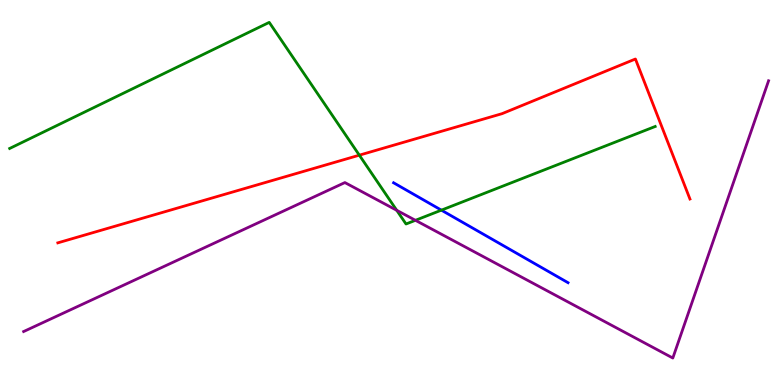[{'lines': ['blue', 'red'], 'intersections': []}, {'lines': ['green', 'red'], 'intersections': [{'x': 4.64, 'y': 5.97}]}, {'lines': ['purple', 'red'], 'intersections': []}, {'lines': ['blue', 'green'], 'intersections': [{'x': 5.7, 'y': 4.54}]}, {'lines': ['blue', 'purple'], 'intersections': []}, {'lines': ['green', 'purple'], 'intersections': [{'x': 5.12, 'y': 4.54}, {'x': 5.36, 'y': 4.28}]}]